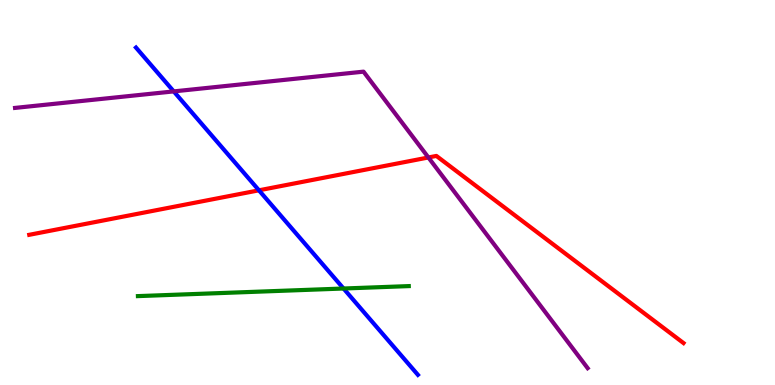[{'lines': ['blue', 'red'], 'intersections': [{'x': 3.34, 'y': 5.06}]}, {'lines': ['green', 'red'], 'intersections': []}, {'lines': ['purple', 'red'], 'intersections': [{'x': 5.53, 'y': 5.91}]}, {'lines': ['blue', 'green'], 'intersections': [{'x': 4.43, 'y': 2.51}]}, {'lines': ['blue', 'purple'], 'intersections': [{'x': 2.24, 'y': 7.63}]}, {'lines': ['green', 'purple'], 'intersections': []}]